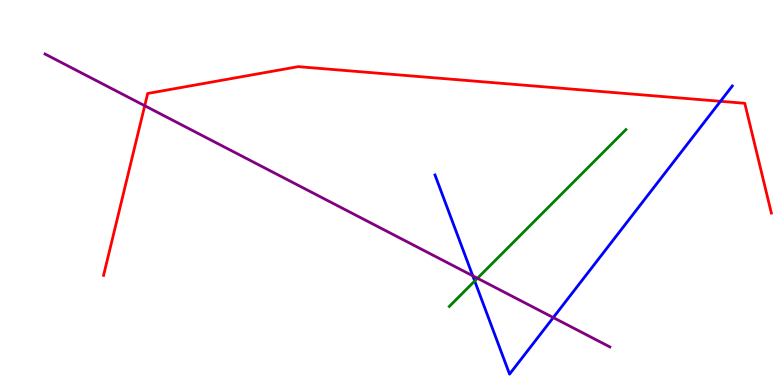[{'lines': ['blue', 'red'], 'intersections': [{'x': 9.3, 'y': 7.37}]}, {'lines': ['green', 'red'], 'intersections': []}, {'lines': ['purple', 'red'], 'intersections': [{'x': 1.87, 'y': 7.25}]}, {'lines': ['blue', 'green'], 'intersections': [{'x': 6.13, 'y': 2.7}]}, {'lines': ['blue', 'purple'], 'intersections': [{'x': 6.1, 'y': 2.84}, {'x': 7.14, 'y': 1.75}]}, {'lines': ['green', 'purple'], 'intersections': [{'x': 6.16, 'y': 2.77}]}]